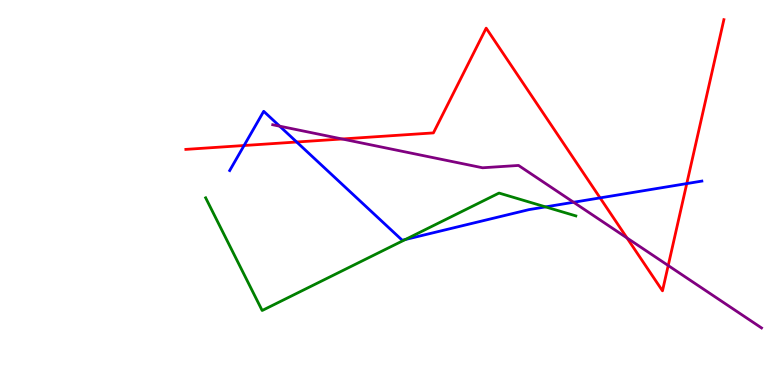[{'lines': ['blue', 'red'], 'intersections': [{'x': 3.15, 'y': 6.22}, {'x': 3.83, 'y': 6.31}, {'x': 7.74, 'y': 4.86}, {'x': 8.86, 'y': 5.23}]}, {'lines': ['green', 'red'], 'intersections': []}, {'lines': ['purple', 'red'], 'intersections': [{'x': 4.41, 'y': 6.39}, {'x': 8.09, 'y': 3.82}, {'x': 8.62, 'y': 3.1}]}, {'lines': ['blue', 'green'], 'intersections': [{'x': 5.23, 'y': 3.78}, {'x': 7.04, 'y': 4.63}]}, {'lines': ['blue', 'purple'], 'intersections': [{'x': 3.61, 'y': 6.72}, {'x': 7.4, 'y': 4.75}]}, {'lines': ['green', 'purple'], 'intersections': []}]